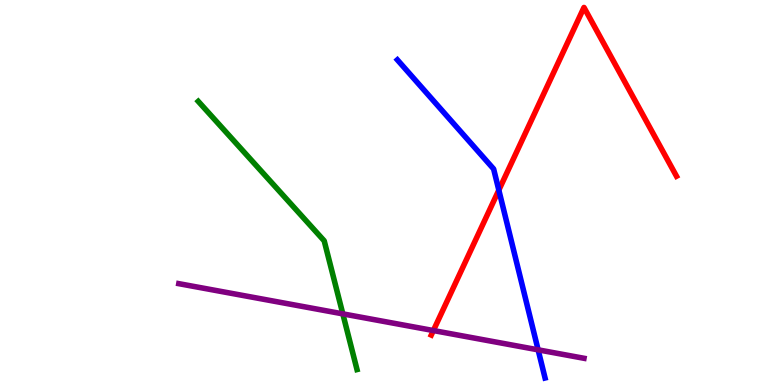[{'lines': ['blue', 'red'], 'intersections': [{'x': 6.44, 'y': 5.06}]}, {'lines': ['green', 'red'], 'intersections': []}, {'lines': ['purple', 'red'], 'intersections': [{'x': 5.59, 'y': 1.41}]}, {'lines': ['blue', 'green'], 'intersections': []}, {'lines': ['blue', 'purple'], 'intersections': [{'x': 6.94, 'y': 0.913}]}, {'lines': ['green', 'purple'], 'intersections': [{'x': 4.42, 'y': 1.85}]}]